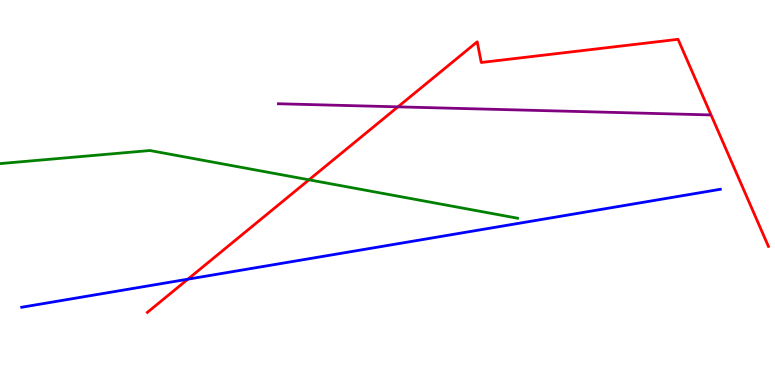[{'lines': ['blue', 'red'], 'intersections': [{'x': 2.42, 'y': 2.75}]}, {'lines': ['green', 'red'], 'intersections': [{'x': 3.99, 'y': 5.33}]}, {'lines': ['purple', 'red'], 'intersections': [{'x': 5.13, 'y': 7.22}]}, {'lines': ['blue', 'green'], 'intersections': []}, {'lines': ['blue', 'purple'], 'intersections': []}, {'lines': ['green', 'purple'], 'intersections': []}]